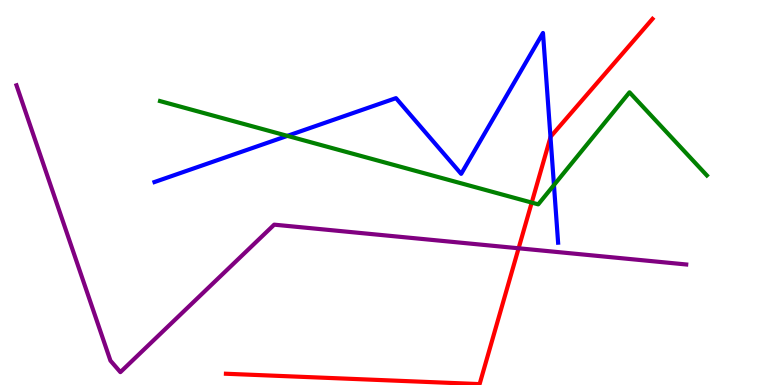[{'lines': ['blue', 'red'], 'intersections': [{'x': 7.1, 'y': 6.44}]}, {'lines': ['green', 'red'], 'intersections': [{'x': 6.86, 'y': 4.74}]}, {'lines': ['purple', 'red'], 'intersections': [{'x': 6.69, 'y': 3.55}]}, {'lines': ['blue', 'green'], 'intersections': [{'x': 3.71, 'y': 6.47}, {'x': 7.15, 'y': 5.19}]}, {'lines': ['blue', 'purple'], 'intersections': []}, {'lines': ['green', 'purple'], 'intersections': []}]